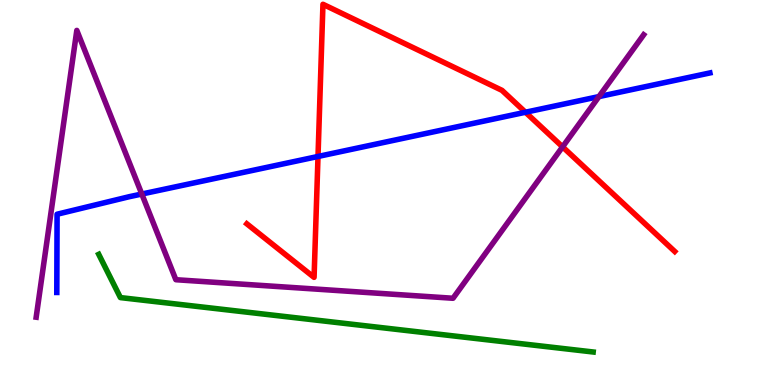[{'lines': ['blue', 'red'], 'intersections': [{'x': 4.1, 'y': 5.94}, {'x': 6.78, 'y': 7.08}]}, {'lines': ['green', 'red'], 'intersections': []}, {'lines': ['purple', 'red'], 'intersections': [{'x': 7.26, 'y': 6.19}]}, {'lines': ['blue', 'green'], 'intersections': []}, {'lines': ['blue', 'purple'], 'intersections': [{'x': 1.83, 'y': 4.96}, {'x': 7.73, 'y': 7.49}]}, {'lines': ['green', 'purple'], 'intersections': []}]